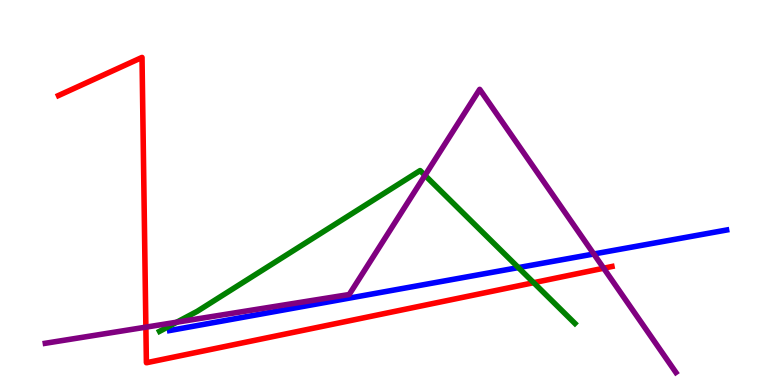[{'lines': ['blue', 'red'], 'intersections': []}, {'lines': ['green', 'red'], 'intersections': [{'x': 6.89, 'y': 2.66}]}, {'lines': ['purple', 'red'], 'intersections': [{'x': 1.88, 'y': 1.5}, {'x': 7.79, 'y': 3.03}]}, {'lines': ['blue', 'green'], 'intersections': [{'x': 6.69, 'y': 3.05}]}, {'lines': ['blue', 'purple'], 'intersections': [{'x': 7.66, 'y': 3.4}]}, {'lines': ['green', 'purple'], 'intersections': [{'x': 2.28, 'y': 1.63}, {'x': 5.48, 'y': 5.45}]}]